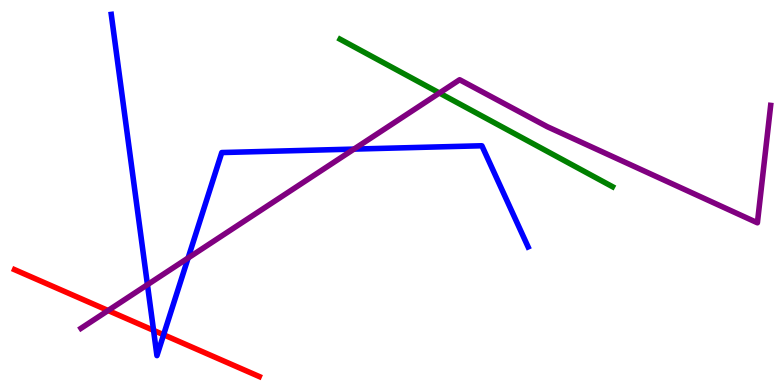[{'lines': ['blue', 'red'], 'intersections': [{'x': 1.98, 'y': 1.42}, {'x': 2.11, 'y': 1.31}]}, {'lines': ['green', 'red'], 'intersections': []}, {'lines': ['purple', 'red'], 'intersections': [{'x': 1.39, 'y': 1.93}]}, {'lines': ['blue', 'green'], 'intersections': []}, {'lines': ['blue', 'purple'], 'intersections': [{'x': 1.9, 'y': 2.61}, {'x': 2.43, 'y': 3.3}, {'x': 4.57, 'y': 6.13}]}, {'lines': ['green', 'purple'], 'intersections': [{'x': 5.67, 'y': 7.58}]}]